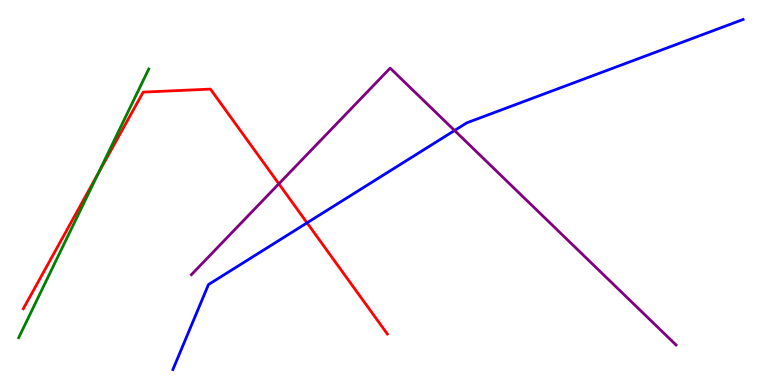[{'lines': ['blue', 'red'], 'intersections': [{'x': 3.96, 'y': 4.21}]}, {'lines': ['green', 'red'], 'intersections': [{'x': 1.27, 'y': 5.5}]}, {'lines': ['purple', 'red'], 'intersections': [{'x': 3.6, 'y': 5.23}]}, {'lines': ['blue', 'green'], 'intersections': []}, {'lines': ['blue', 'purple'], 'intersections': [{'x': 5.87, 'y': 6.61}]}, {'lines': ['green', 'purple'], 'intersections': []}]